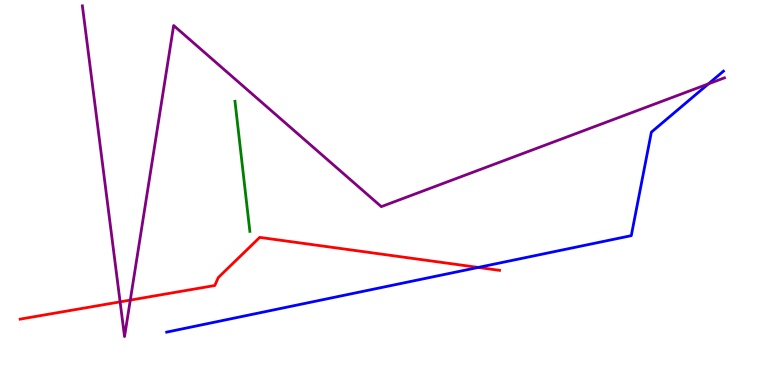[{'lines': ['blue', 'red'], 'intersections': [{'x': 6.17, 'y': 3.05}]}, {'lines': ['green', 'red'], 'intersections': []}, {'lines': ['purple', 'red'], 'intersections': [{'x': 1.55, 'y': 2.16}, {'x': 1.68, 'y': 2.21}]}, {'lines': ['blue', 'green'], 'intersections': []}, {'lines': ['blue', 'purple'], 'intersections': [{'x': 9.14, 'y': 7.82}]}, {'lines': ['green', 'purple'], 'intersections': []}]